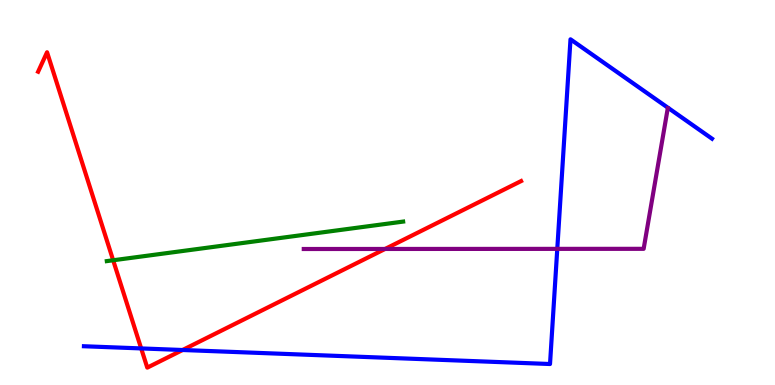[{'lines': ['blue', 'red'], 'intersections': [{'x': 1.82, 'y': 0.95}, {'x': 2.36, 'y': 0.909}]}, {'lines': ['green', 'red'], 'intersections': [{'x': 1.46, 'y': 3.24}]}, {'lines': ['purple', 'red'], 'intersections': [{'x': 4.97, 'y': 3.53}]}, {'lines': ['blue', 'green'], 'intersections': []}, {'lines': ['blue', 'purple'], 'intersections': [{'x': 7.19, 'y': 3.54}]}, {'lines': ['green', 'purple'], 'intersections': []}]